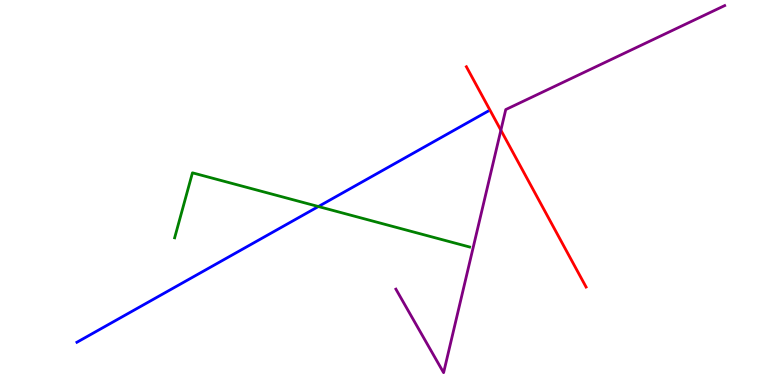[{'lines': ['blue', 'red'], 'intersections': []}, {'lines': ['green', 'red'], 'intersections': []}, {'lines': ['purple', 'red'], 'intersections': [{'x': 6.46, 'y': 6.62}]}, {'lines': ['blue', 'green'], 'intersections': [{'x': 4.11, 'y': 4.64}]}, {'lines': ['blue', 'purple'], 'intersections': []}, {'lines': ['green', 'purple'], 'intersections': []}]